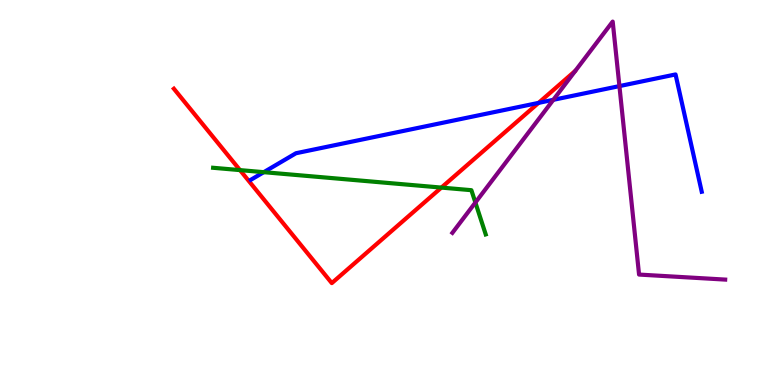[{'lines': ['blue', 'red'], 'intersections': [{'x': 6.95, 'y': 7.33}]}, {'lines': ['green', 'red'], 'intersections': [{'x': 3.1, 'y': 5.58}, {'x': 5.7, 'y': 5.13}]}, {'lines': ['purple', 'red'], 'intersections': []}, {'lines': ['blue', 'green'], 'intersections': [{'x': 3.4, 'y': 5.53}]}, {'lines': ['blue', 'purple'], 'intersections': [{'x': 7.14, 'y': 7.41}, {'x': 7.99, 'y': 7.76}]}, {'lines': ['green', 'purple'], 'intersections': [{'x': 6.13, 'y': 4.74}]}]